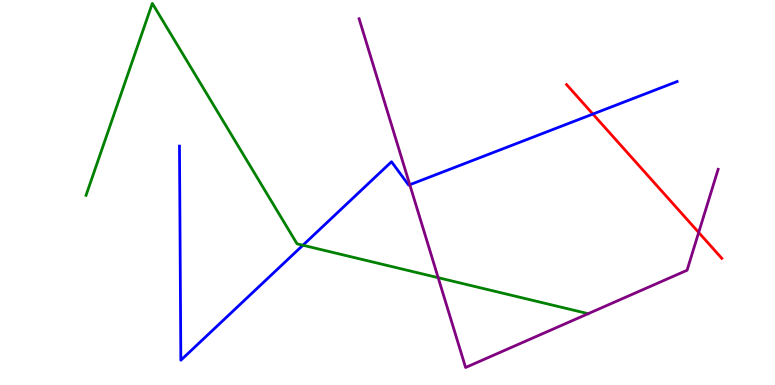[{'lines': ['blue', 'red'], 'intersections': [{'x': 7.65, 'y': 7.04}]}, {'lines': ['green', 'red'], 'intersections': []}, {'lines': ['purple', 'red'], 'intersections': [{'x': 9.02, 'y': 3.96}]}, {'lines': ['blue', 'green'], 'intersections': [{'x': 3.91, 'y': 3.63}]}, {'lines': ['blue', 'purple'], 'intersections': [{'x': 5.29, 'y': 5.2}]}, {'lines': ['green', 'purple'], 'intersections': [{'x': 5.65, 'y': 2.79}, {'x': 7.59, 'y': 1.85}]}]